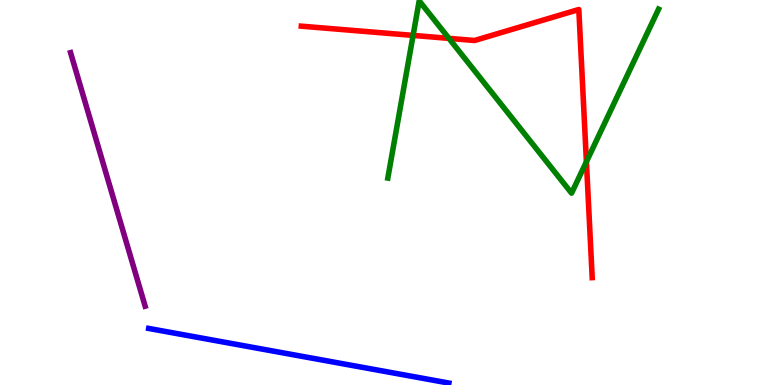[{'lines': ['blue', 'red'], 'intersections': []}, {'lines': ['green', 'red'], 'intersections': [{'x': 5.33, 'y': 9.08}, {'x': 5.79, 'y': 9.0}, {'x': 7.57, 'y': 5.8}]}, {'lines': ['purple', 'red'], 'intersections': []}, {'lines': ['blue', 'green'], 'intersections': []}, {'lines': ['blue', 'purple'], 'intersections': []}, {'lines': ['green', 'purple'], 'intersections': []}]